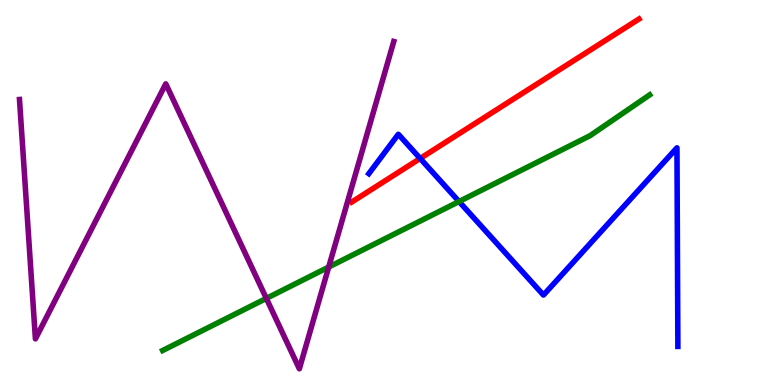[{'lines': ['blue', 'red'], 'intersections': [{'x': 5.42, 'y': 5.88}]}, {'lines': ['green', 'red'], 'intersections': []}, {'lines': ['purple', 'red'], 'intersections': []}, {'lines': ['blue', 'green'], 'intersections': [{'x': 5.92, 'y': 4.77}]}, {'lines': ['blue', 'purple'], 'intersections': []}, {'lines': ['green', 'purple'], 'intersections': [{'x': 3.44, 'y': 2.25}, {'x': 4.24, 'y': 3.06}]}]